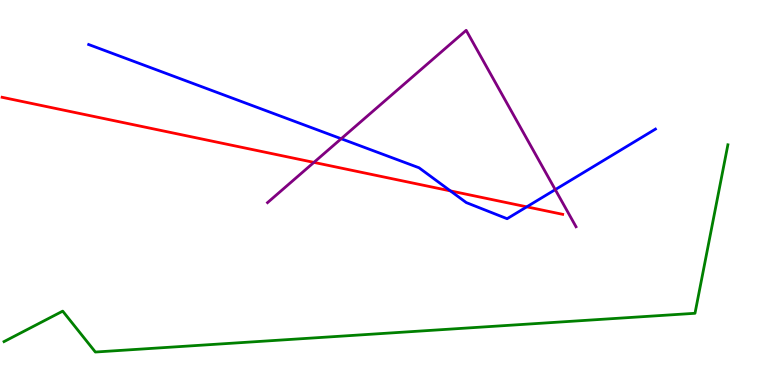[{'lines': ['blue', 'red'], 'intersections': [{'x': 5.81, 'y': 5.04}, {'x': 6.8, 'y': 4.63}]}, {'lines': ['green', 'red'], 'intersections': []}, {'lines': ['purple', 'red'], 'intersections': [{'x': 4.05, 'y': 5.78}]}, {'lines': ['blue', 'green'], 'intersections': []}, {'lines': ['blue', 'purple'], 'intersections': [{'x': 4.4, 'y': 6.4}, {'x': 7.16, 'y': 5.07}]}, {'lines': ['green', 'purple'], 'intersections': []}]